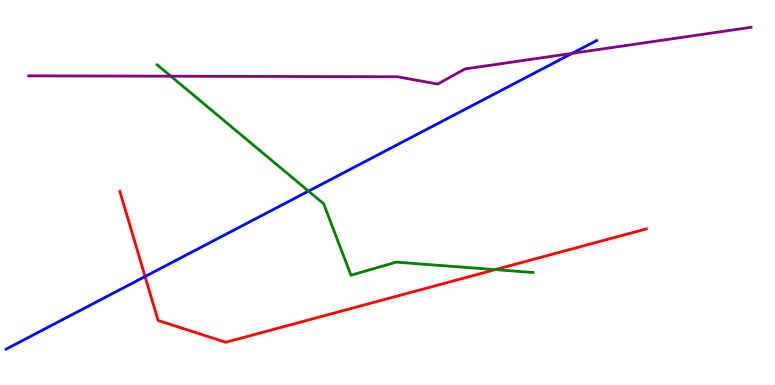[{'lines': ['blue', 'red'], 'intersections': [{'x': 1.87, 'y': 2.82}]}, {'lines': ['green', 'red'], 'intersections': [{'x': 6.39, 'y': 3.0}]}, {'lines': ['purple', 'red'], 'intersections': []}, {'lines': ['blue', 'green'], 'intersections': [{'x': 3.98, 'y': 5.04}]}, {'lines': ['blue', 'purple'], 'intersections': [{'x': 7.38, 'y': 8.61}]}, {'lines': ['green', 'purple'], 'intersections': [{'x': 2.2, 'y': 8.02}]}]